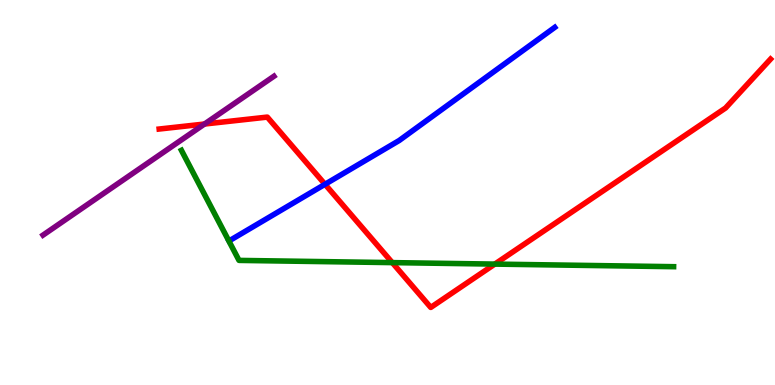[{'lines': ['blue', 'red'], 'intersections': [{'x': 4.19, 'y': 5.21}]}, {'lines': ['green', 'red'], 'intersections': [{'x': 5.06, 'y': 3.18}, {'x': 6.38, 'y': 3.14}]}, {'lines': ['purple', 'red'], 'intersections': [{'x': 2.64, 'y': 6.78}]}, {'lines': ['blue', 'green'], 'intersections': []}, {'lines': ['blue', 'purple'], 'intersections': []}, {'lines': ['green', 'purple'], 'intersections': []}]